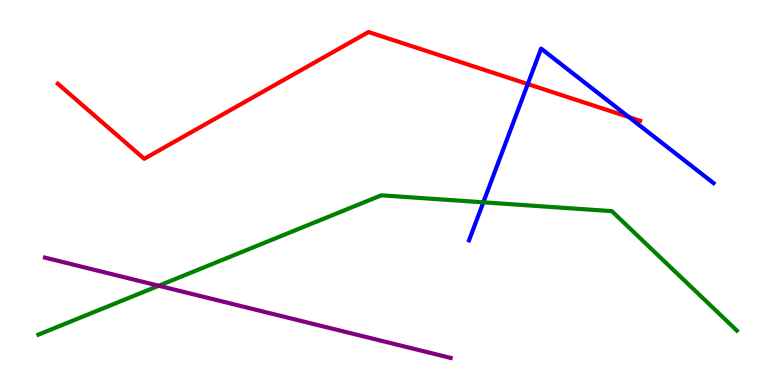[{'lines': ['blue', 'red'], 'intersections': [{'x': 6.81, 'y': 7.82}, {'x': 8.12, 'y': 6.96}]}, {'lines': ['green', 'red'], 'intersections': []}, {'lines': ['purple', 'red'], 'intersections': []}, {'lines': ['blue', 'green'], 'intersections': [{'x': 6.24, 'y': 4.74}]}, {'lines': ['blue', 'purple'], 'intersections': []}, {'lines': ['green', 'purple'], 'intersections': [{'x': 2.05, 'y': 2.58}]}]